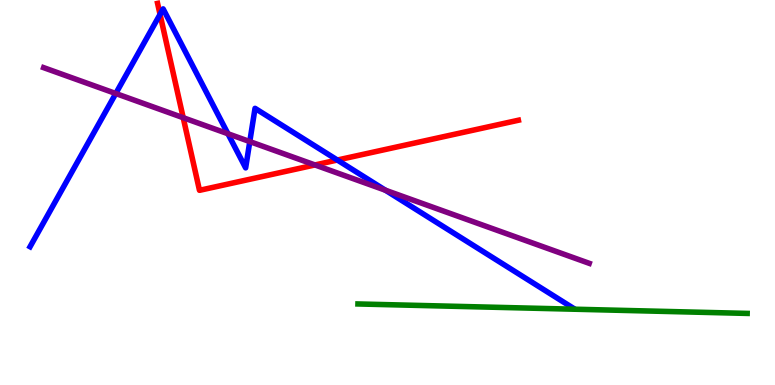[{'lines': ['blue', 'red'], 'intersections': [{'x': 2.07, 'y': 9.63}, {'x': 4.35, 'y': 5.84}]}, {'lines': ['green', 'red'], 'intersections': []}, {'lines': ['purple', 'red'], 'intersections': [{'x': 2.36, 'y': 6.94}, {'x': 4.06, 'y': 5.72}]}, {'lines': ['blue', 'green'], 'intersections': []}, {'lines': ['blue', 'purple'], 'intersections': [{'x': 1.49, 'y': 7.57}, {'x': 2.94, 'y': 6.53}, {'x': 3.22, 'y': 6.32}, {'x': 4.97, 'y': 5.06}]}, {'lines': ['green', 'purple'], 'intersections': []}]